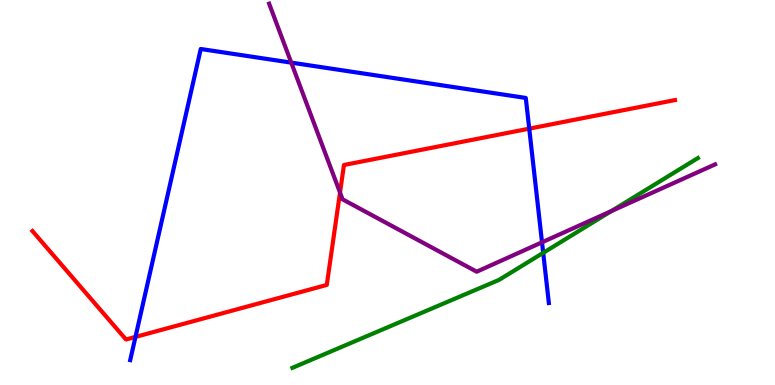[{'lines': ['blue', 'red'], 'intersections': [{'x': 1.75, 'y': 1.25}, {'x': 6.83, 'y': 6.66}]}, {'lines': ['green', 'red'], 'intersections': []}, {'lines': ['purple', 'red'], 'intersections': [{'x': 4.39, 'y': 5.0}]}, {'lines': ['blue', 'green'], 'intersections': [{'x': 7.01, 'y': 3.43}]}, {'lines': ['blue', 'purple'], 'intersections': [{'x': 3.76, 'y': 8.37}, {'x': 6.99, 'y': 3.71}]}, {'lines': ['green', 'purple'], 'intersections': [{'x': 7.89, 'y': 4.52}]}]